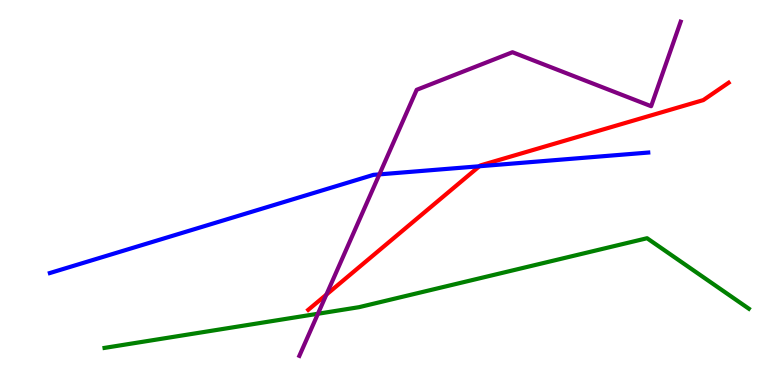[{'lines': ['blue', 'red'], 'intersections': [{'x': 6.19, 'y': 5.68}]}, {'lines': ['green', 'red'], 'intersections': []}, {'lines': ['purple', 'red'], 'intersections': [{'x': 4.21, 'y': 2.35}]}, {'lines': ['blue', 'green'], 'intersections': []}, {'lines': ['blue', 'purple'], 'intersections': [{'x': 4.9, 'y': 5.47}]}, {'lines': ['green', 'purple'], 'intersections': [{'x': 4.1, 'y': 1.85}]}]